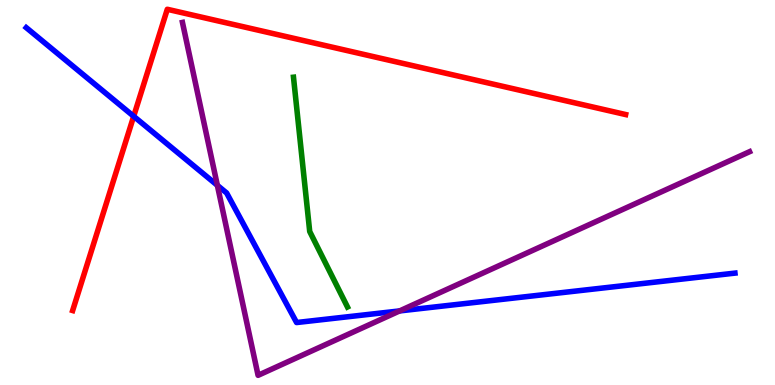[{'lines': ['blue', 'red'], 'intersections': [{'x': 1.72, 'y': 6.98}]}, {'lines': ['green', 'red'], 'intersections': []}, {'lines': ['purple', 'red'], 'intersections': []}, {'lines': ['blue', 'green'], 'intersections': []}, {'lines': ['blue', 'purple'], 'intersections': [{'x': 2.8, 'y': 5.19}, {'x': 5.16, 'y': 1.92}]}, {'lines': ['green', 'purple'], 'intersections': []}]